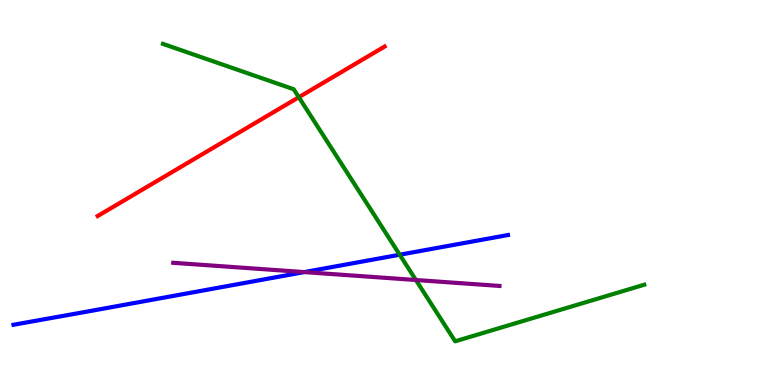[{'lines': ['blue', 'red'], 'intersections': []}, {'lines': ['green', 'red'], 'intersections': [{'x': 3.86, 'y': 7.47}]}, {'lines': ['purple', 'red'], 'intersections': []}, {'lines': ['blue', 'green'], 'intersections': [{'x': 5.16, 'y': 3.38}]}, {'lines': ['blue', 'purple'], 'intersections': [{'x': 3.93, 'y': 2.93}]}, {'lines': ['green', 'purple'], 'intersections': [{'x': 5.37, 'y': 2.73}]}]